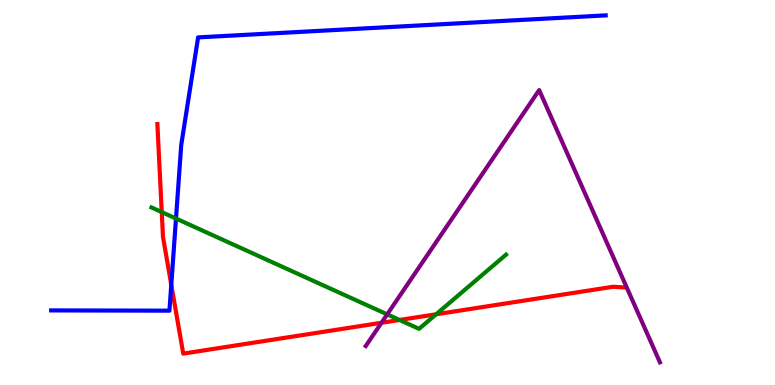[{'lines': ['blue', 'red'], 'intersections': [{'x': 2.21, 'y': 2.6}]}, {'lines': ['green', 'red'], 'intersections': [{'x': 2.09, 'y': 4.49}, {'x': 5.16, 'y': 1.69}, {'x': 5.63, 'y': 1.84}]}, {'lines': ['purple', 'red'], 'intersections': [{'x': 4.92, 'y': 1.62}]}, {'lines': ['blue', 'green'], 'intersections': [{'x': 2.27, 'y': 4.32}]}, {'lines': ['blue', 'purple'], 'intersections': []}, {'lines': ['green', 'purple'], 'intersections': [{'x': 5.0, 'y': 1.83}]}]